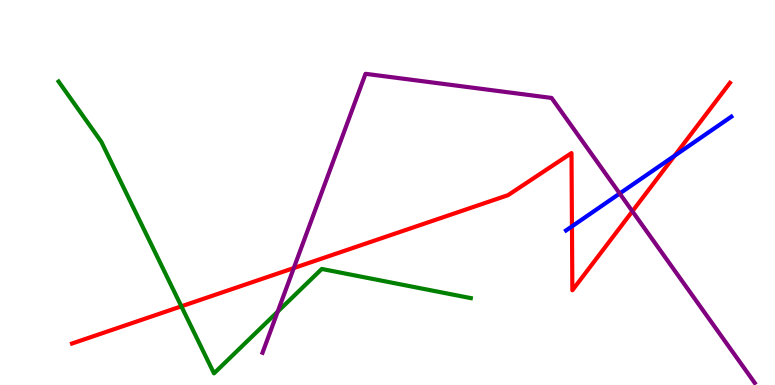[{'lines': ['blue', 'red'], 'intersections': [{'x': 7.38, 'y': 4.12}, {'x': 8.7, 'y': 5.95}]}, {'lines': ['green', 'red'], 'intersections': [{'x': 2.34, 'y': 2.04}]}, {'lines': ['purple', 'red'], 'intersections': [{'x': 3.79, 'y': 3.04}, {'x': 8.16, 'y': 4.51}]}, {'lines': ['blue', 'green'], 'intersections': []}, {'lines': ['blue', 'purple'], 'intersections': [{'x': 8.0, 'y': 4.97}]}, {'lines': ['green', 'purple'], 'intersections': [{'x': 3.58, 'y': 1.9}]}]